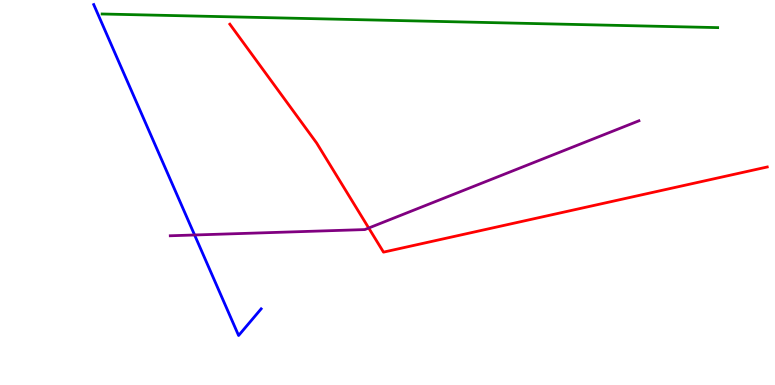[{'lines': ['blue', 'red'], 'intersections': []}, {'lines': ['green', 'red'], 'intersections': []}, {'lines': ['purple', 'red'], 'intersections': [{'x': 4.76, 'y': 4.08}]}, {'lines': ['blue', 'green'], 'intersections': []}, {'lines': ['blue', 'purple'], 'intersections': [{'x': 2.51, 'y': 3.9}]}, {'lines': ['green', 'purple'], 'intersections': []}]